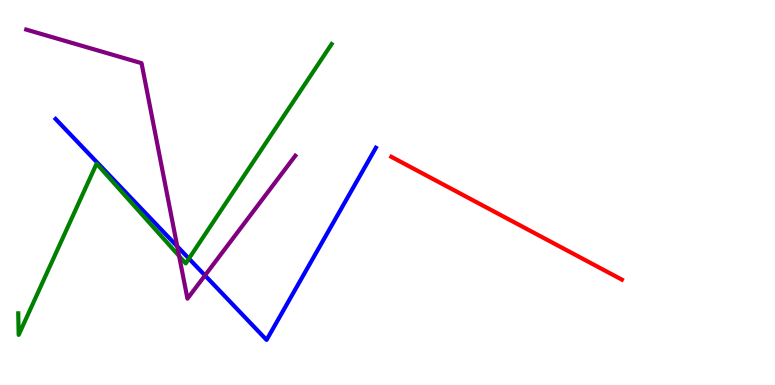[{'lines': ['blue', 'red'], 'intersections': []}, {'lines': ['green', 'red'], 'intersections': []}, {'lines': ['purple', 'red'], 'intersections': []}, {'lines': ['blue', 'green'], 'intersections': [{'x': 2.44, 'y': 3.28}]}, {'lines': ['blue', 'purple'], 'intersections': [{'x': 2.29, 'y': 3.6}, {'x': 2.65, 'y': 2.85}]}, {'lines': ['green', 'purple'], 'intersections': [{'x': 2.31, 'y': 3.35}]}]